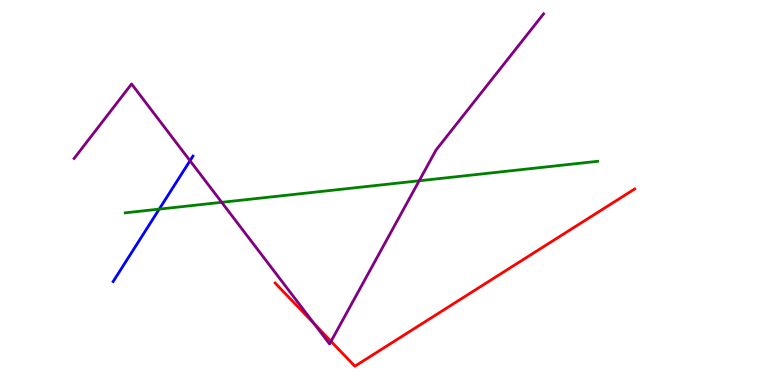[{'lines': ['blue', 'red'], 'intersections': []}, {'lines': ['green', 'red'], 'intersections': []}, {'lines': ['purple', 'red'], 'intersections': [{'x': 4.06, 'y': 1.59}, {'x': 4.27, 'y': 1.13}]}, {'lines': ['blue', 'green'], 'intersections': [{'x': 2.05, 'y': 4.57}]}, {'lines': ['blue', 'purple'], 'intersections': [{'x': 2.45, 'y': 5.83}]}, {'lines': ['green', 'purple'], 'intersections': [{'x': 2.86, 'y': 4.75}, {'x': 5.41, 'y': 5.3}]}]